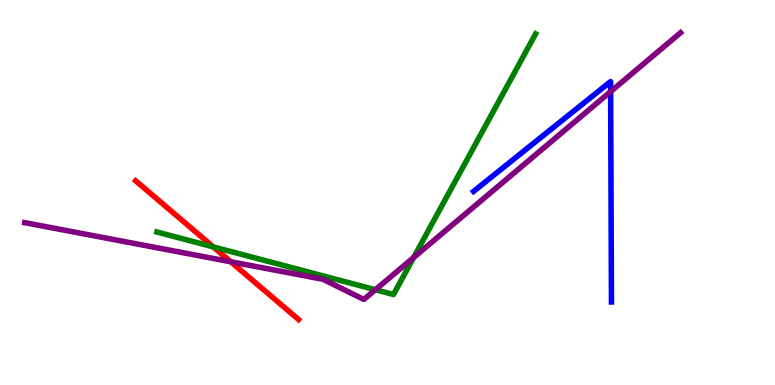[{'lines': ['blue', 'red'], 'intersections': []}, {'lines': ['green', 'red'], 'intersections': [{'x': 2.75, 'y': 3.59}]}, {'lines': ['purple', 'red'], 'intersections': [{'x': 2.98, 'y': 3.2}]}, {'lines': ['blue', 'green'], 'intersections': []}, {'lines': ['blue', 'purple'], 'intersections': [{'x': 7.88, 'y': 7.62}]}, {'lines': ['green', 'purple'], 'intersections': [{'x': 4.84, 'y': 2.47}, {'x': 5.34, 'y': 3.31}]}]